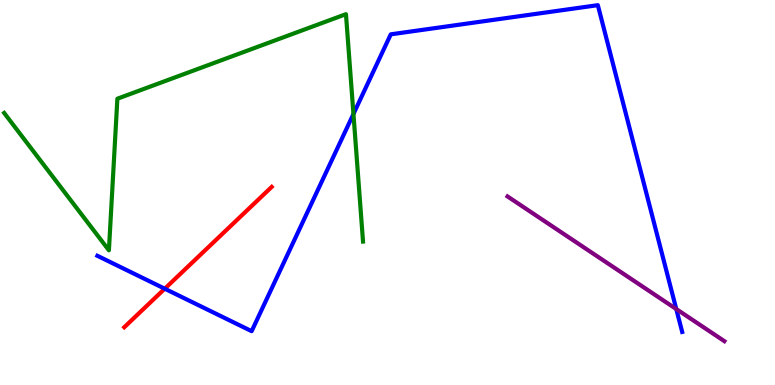[{'lines': ['blue', 'red'], 'intersections': [{'x': 2.13, 'y': 2.5}]}, {'lines': ['green', 'red'], 'intersections': []}, {'lines': ['purple', 'red'], 'intersections': []}, {'lines': ['blue', 'green'], 'intersections': [{'x': 4.56, 'y': 7.04}]}, {'lines': ['blue', 'purple'], 'intersections': [{'x': 8.73, 'y': 1.97}]}, {'lines': ['green', 'purple'], 'intersections': []}]